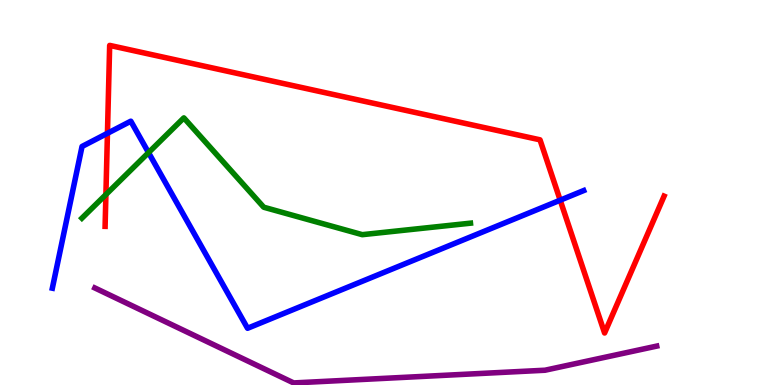[{'lines': ['blue', 'red'], 'intersections': [{'x': 1.39, 'y': 6.54}, {'x': 7.23, 'y': 4.8}]}, {'lines': ['green', 'red'], 'intersections': [{'x': 1.37, 'y': 4.95}]}, {'lines': ['purple', 'red'], 'intersections': []}, {'lines': ['blue', 'green'], 'intersections': [{'x': 1.92, 'y': 6.04}]}, {'lines': ['blue', 'purple'], 'intersections': []}, {'lines': ['green', 'purple'], 'intersections': []}]